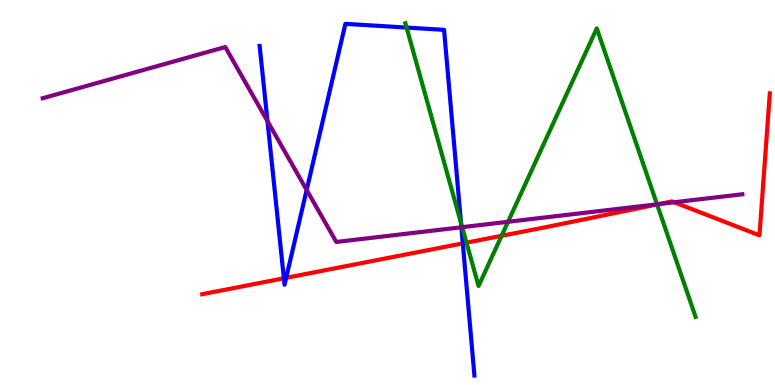[{'lines': ['blue', 'red'], 'intersections': [{'x': 3.66, 'y': 2.77}, {'x': 3.69, 'y': 2.78}, {'x': 5.97, 'y': 3.68}]}, {'lines': ['green', 'red'], 'intersections': [{'x': 6.02, 'y': 3.7}, {'x': 6.47, 'y': 3.88}, {'x': 8.48, 'y': 4.69}]}, {'lines': ['purple', 'red'], 'intersections': [{'x': 8.5, 'y': 4.7}, {'x': 8.7, 'y': 4.75}]}, {'lines': ['blue', 'green'], 'intersections': [{'x': 5.25, 'y': 9.28}, {'x': 5.95, 'y': 4.21}]}, {'lines': ['blue', 'purple'], 'intersections': [{'x': 3.45, 'y': 6.85}, {'x': 3.96, 'y': 5.07}, {'x': 5.95, 'y': 4.1}]}, {'lines': ['green', 'purple'], 'intersections': [{'x': 5.96, 'y': 4.1}, {'x': 6.56, 'y': 4.24}, {'x': 8.48, 'y': 4.69}]}]